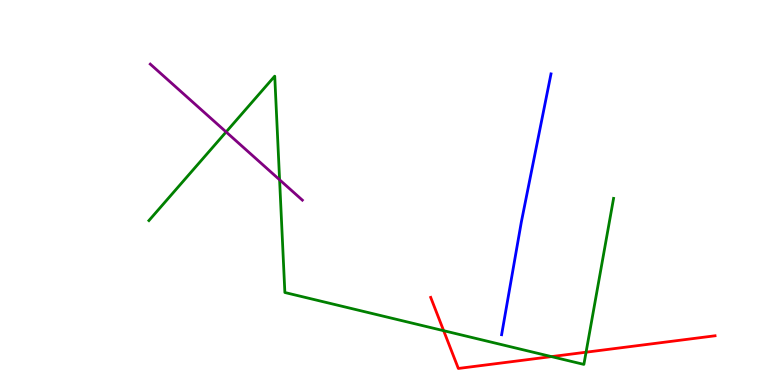[{'lines': ['blue', 'red'], 'intersections': []}, {'lines': ['green', 'red'], 'intersections': [{'x': 5.72, 'y': 1.41}, {'x': 7.12, 'y': 0.737}, {'x': 7.56, 'y': 0.852}]}, {'lines': ['purple', 'red'], 'intersections': []}, {'lines': ['blue', 'green'], 'intersections': []}, {'lines': ['blue', 'purple'], 'intersections': []}, {'lines': ['green', 'purple'], 'intersections': [{'x': 2.92, 'y': 6.57}, {'x': 3.61, 'y': 5.33}]}]